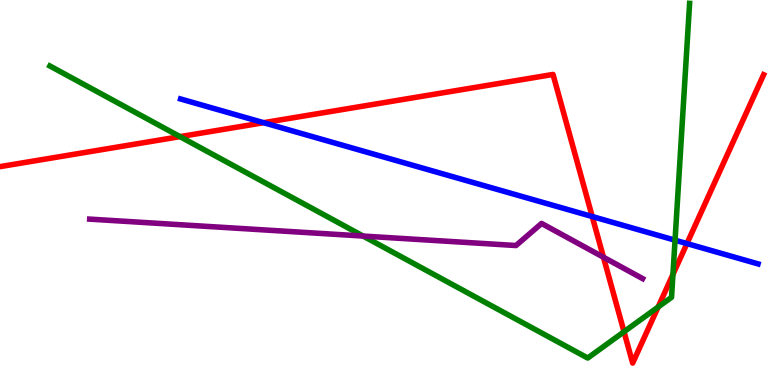[{'lines': ['blue', 'red'], 'intersections': [{'x': 3.4, 'y': 6.81}, {'x': 7.64, 'y': 4.38}, {'x': 8.86, 'y': 3.67}]}, {'lines': ['green', 'red'], 'intersections': [{'x': 2.32, 'y': 6.45}, {'x': 8.05, 'y': 1.38}, {'x': 8.49, 'y': 2.03}, {'x': 8.68, 'y': 2.87}]}, {'lines': ['purple', 'red'], 'intersections': [{'x': 7.79, 'y': 3.32}]}, {'lines': ['blue', 'green'], 'intersections': [{'x': 8.71, 'y': 3.76}]}, {'lines': ['blue', 'purple'], 'intersections': []}, {'lines': ['green', 'purple'], 'intersections': [{'x': 4.69, 'y': 3.87}]}]